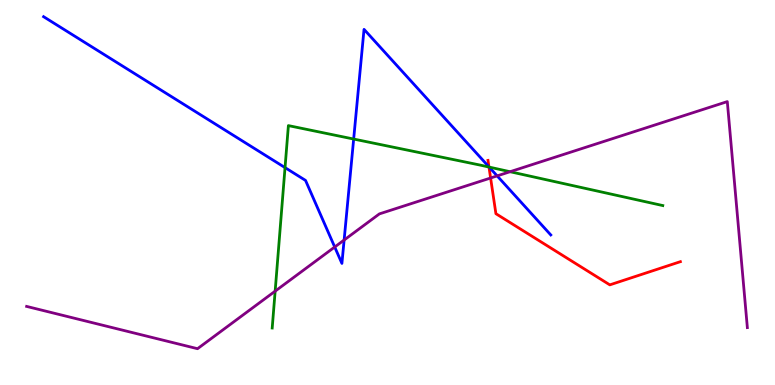[{'lines': ['blue', 'red'], 'intersections': [{'x': 6.31, 'y': 5.67}]}, {'lines': ['green', 'red'], 'intersections': [{'x': 6.31, 'y': 5.66}]}, {'lines': ['purple', 'red'], 'intersections': [{'x': 6.33, 'y': 5.38}]}, {'lines': ['blue', 'green'], 'intersections': [{'x': 3.68, 'y': 5.65}, {'x': 4.56, 'y': 6.39}, {'x': 6.31, 'y': 5.66}]}, {'lines': ['blue', 'purple'], 'intersections': [{'x': 4.32, 'y': 3.58}, {'x': 4.44, 'y': 3.77}, {'x': 6.41, 'y': 5.43}]}, {'lines': ['green', 'purple'], 'intersections': [{'x': 3.55, 'y': 2.44}, {'x': 6.58, 'y': 5.54}]}]